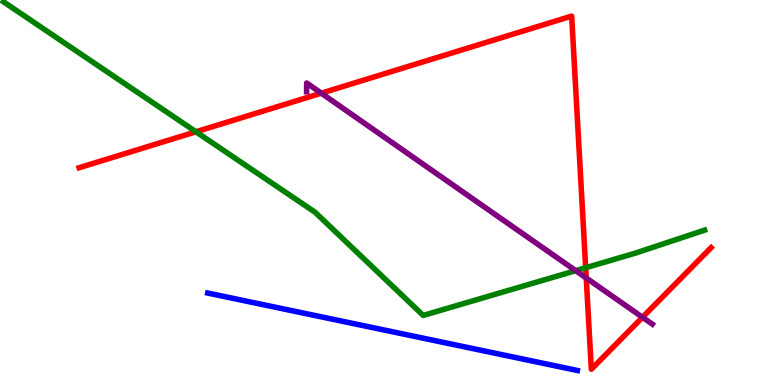[{'lines': ['blue', 'red'], 'intersections': []}, {'lines': ['green', 'red'], 'intersections': [{'x': 2.53, 'y': 6.58}, {'x': 7.56, 'y': 3.05}]}, {'lines': ['purple', 'red'], 'intersections': [{'x': 4.15, 'y': 7.58}, {'x': 7.56, 'y': 2.78}, {'x': 8.29, 'y': 1.76}]}, {'lines': ['blue', 'green'], 'intersections': []}, {'lines': ['blue', 'purple'], 'intersections': []}, {'lines': ['green', 'purple'], 'intersections': [{'x': 7.43, 'y': 2.97}]}]